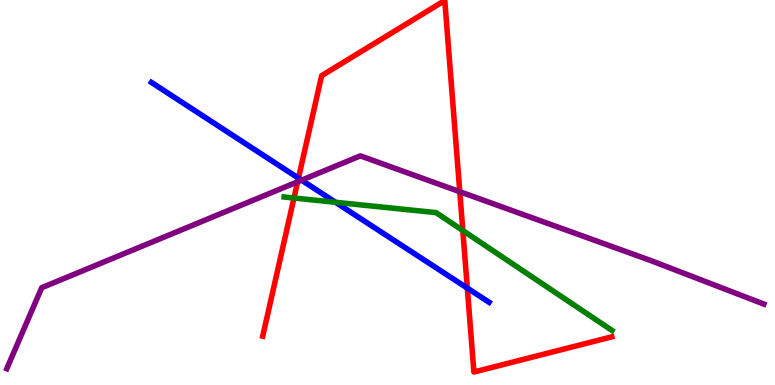[{'lines': ['blue', 'red'], 'intersections': [{'x': 3.85, 'y': 5.37}, {'x': 6.03, 'y': 2.52}]}, {'lines': ['green', 'red'], 'intersections': [{'x': 3.79, 'y': 4.86}, {'x': 5.97, 'y': 4.01}]}, {'lines': ['purple', 'red'], 'intersections': [{'x': 3.84, 'y': 5.28}, {'x': 5.93, 'y': 5.02}]}, {'lines': ['blue', 'green'], 'intersections': [{'x': 4.33, 'y': 4.75}]}, {'lines': ['blue', 'purple'], 'intersections': [{'x': 3.89, 'y': 5.32}]}, {'lines': ['green', 'purple'], 'intersections': []}]